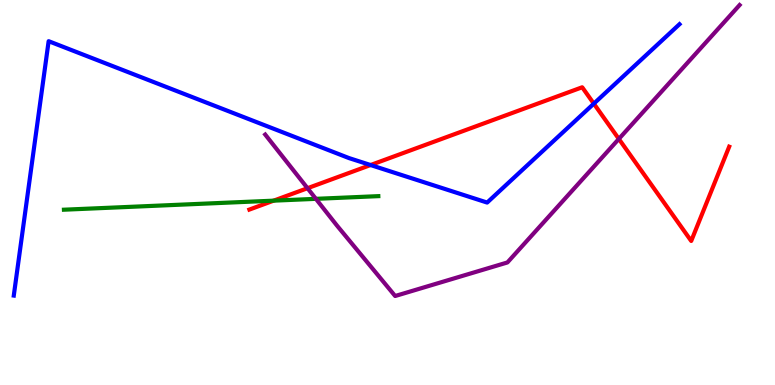[{'lines': ['blue', 'red'], 'intersections': [{'x': 4.78, 'y': 5.71}, {'x': 7.66, 'y': 7.31}]}, {'lines': ['green', 'red'], 'intersections': [{'x': 3.53, 'y': 4.79}]}, {'lines': ['purple', 'red'], 'intersections': [{'x': 3.97, 'y': 5.11}, {'x': 7.99, 'y': 6.39}]}, {'lines': ['blue', 'green'], 'intersections': []}, {'lines': ['blue', 'purple'], 'intersections': []}, {'lines': ['green', 'purple'], 'intersections': [{'x': 4.08, 'y': 4.84}]}]